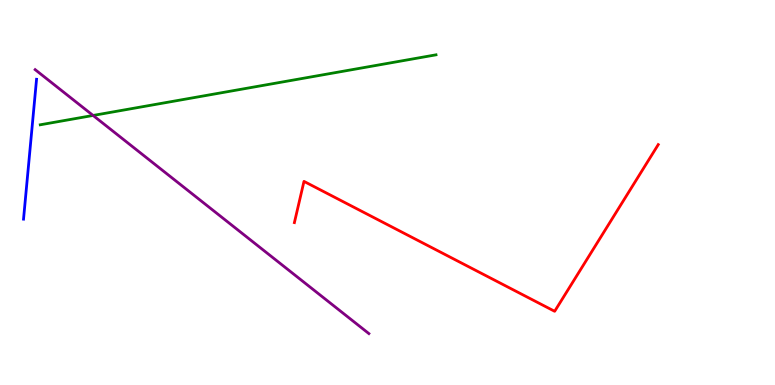[{'lines': ['blue', 'red'], 'intersections': []}, {'lines': ['green', 'red'], 'intersections': []}, {'lines': ['purple', 'red'], 'intersections': []}, {'lines': ['blue', 'green'], 'intersections': []}, {'lines': ['blue', 'purple'], 'intersections': []}, {'lines': ['green', 'purple'], 'intersections': [{'x': 1.2, 'y': 7.0}]}]